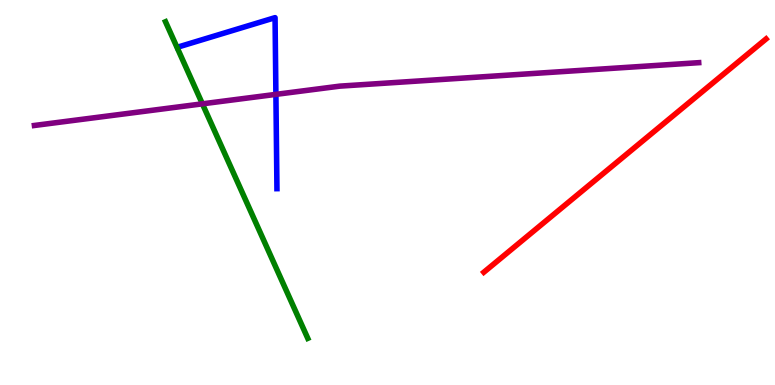[{'lines': ['blue', 'red'], 'intersections': []}, {'lines': ['green', 'red'], 'intersections': []}, {'lines': ['purple', 'red'], 'intersections': []}, {'lines': ['blue', 'green'], 'intersections': []}, {'lines': ['blue', 'purple'], 'intersections': [{'x': 3.56, 'y': 7.55}]}, {'lines': ['green', 'purple'], 'intersections': [{'x': 2.61, 'y': 7.3}]}]